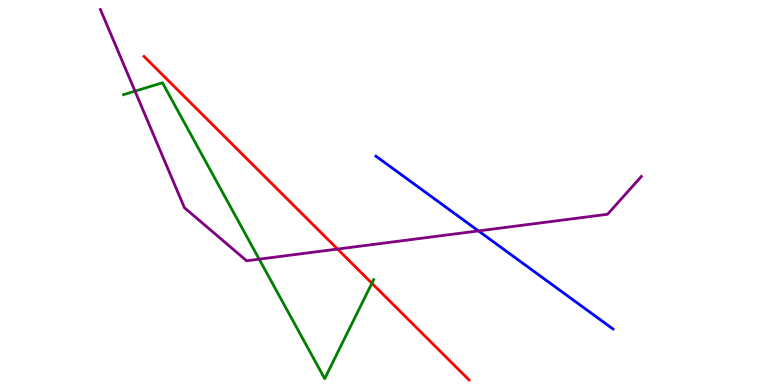[{'lines': ['blue', 'red'], 'intersections': []}, {'lines': ['green', 'red'], 'intersections': [{'x': 4.8, 'y': 2.64}]}, {'lines': ['purple', 'red'], 'intersections': [{'x': 4.36, 'y': 3.53}]}, {'lines': ['blue', 'green'], 'intersections': []}, {'lines': ['blue', 'purple'], 'intersections': [{'x': 6.17, 'y': 4.0}]}, {'lines': ['green', 'purple'], 'intersections': [{'x': 1.74, 'y': 7.63}, {'x': 3.34, 'y': 3.27}]}]